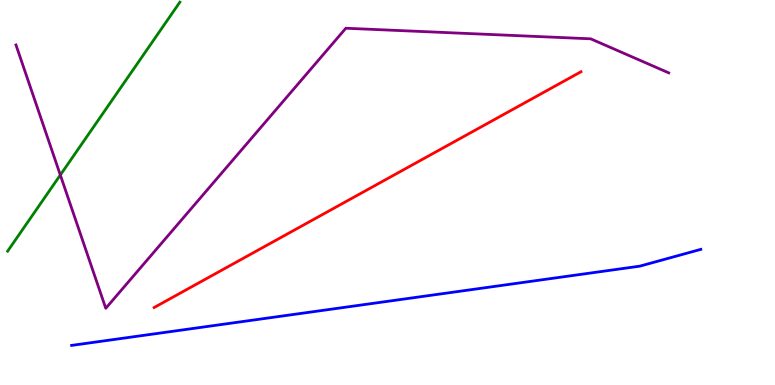[{'lines': ['blue', 'red'], 'intersections': []}, {'lines': ['green', 'red'], 'intersections': []}, {'lines': ['purple', 'red'], 'intersections': []}, {'lines': ['blue', 'green'], 'intersections': []}, {'lines': ['blue', 'purple'], 'intersections': []}, {'lines': ['green', 'purple'], 'intersections': [{'x': 0.778, 'y': 5.45}]}]